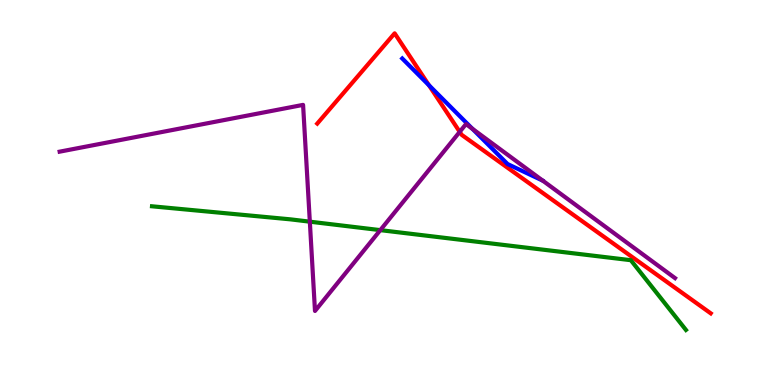[{'lines': ['blue', 'red'], 'intersections': [{'x': 5.53, 'y': 7.79}]}, {'lines': ['green', 'red'], 'intersections': []}, {'lines': ['purple', 'red'], 'intersections': [{'x': 5.93, 'y': 6.58}]}, {'lines': ['blue', 'green'], 'intersections': []}, {'lines': ['blue', 'purple'], 'intersections': [{'x': 6.1, 'y': 6.65}]}, {'lines': ['green', 'purple'], 'intersections': [{'x': 4.0, 'y': 4.24}, {'x': 4.91, 'y': 4.02}]}]